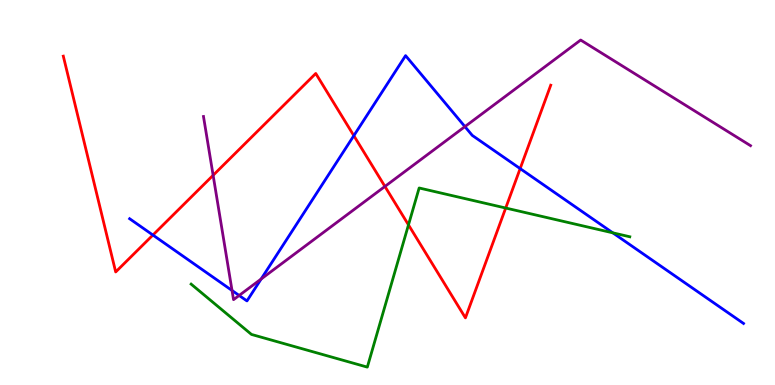[{'lines': ['blue', 'red'], 'intersections': [{'x': 1.97, 'y': 3.9}, {'x': 4.57, 'y': 6.48}, {'x': 6.71, 'y': 5.62}]}, {'lines': ['green', 'red'], 'intersections': [{'x': 5.27, 'y': 4.16}, {'x': 6.53, 'y': 4.6}]}, {'lines': ['purple', 'red'], 'intersections': [{'x': 2.75, 'y': 5.45}, {'x': 4.97, 'y': 5.16}]}, {'lines': ['blue', 'green'], 'intersections': [{'x': 7.91, 'y': 3.95}]}, {'lines': ['blue', 'purple'], 'intersections': [{'x': 2.99, 'y': 2.46}, {'x': 3.09, 'y': 2.33}, {'x': 3.37, 'y': 2.75}, {'x': 6.0, 'y': 6.71}]}, {'lines': ['green', 'purple'], 'intersections': []}]